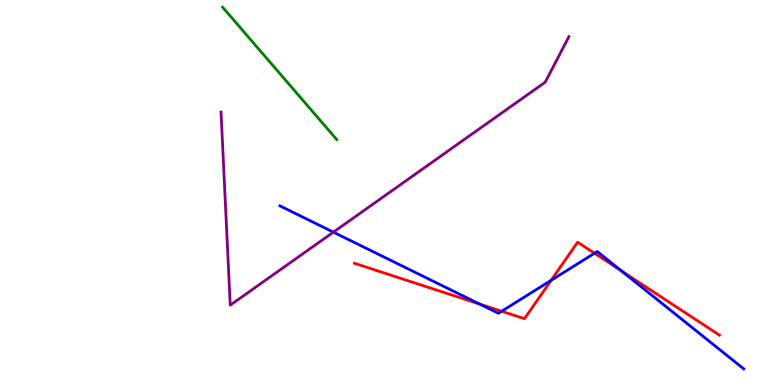[{'lines': ['blue', 'red'], 'intersections': [{'x': 6.19, 'y': 2.1}, {'x': 6.47, 'y': 1.92}, {'x': 7.11, 'y': 2.72}, {'x': 7.67, 'y': 3.42}, {'x': 8.02, 'y': 2.97}]}, {'lines': ['green', 'red'], 'intersections': []}, {'lines': ['purple', 'red'], 'intersections': []}, {'lines': ['blue', 'green'], 'intersections': []}, {'lines': ['blue', 'purple'], 'intersections': [{'x': 4.3, 'y': 3.97}]}, {'lines': ['green', 'purple'], 'intersections': []}]